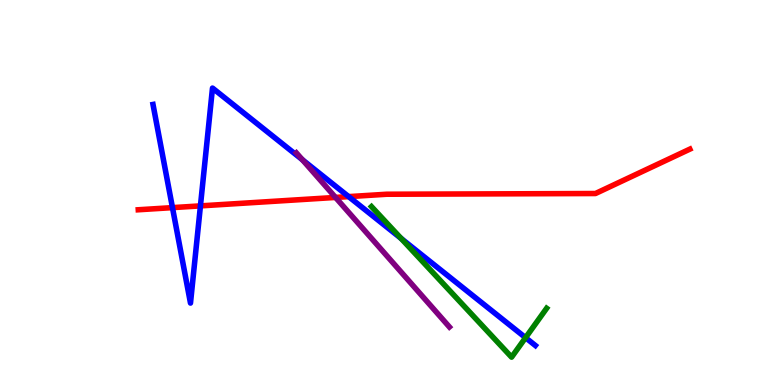[{'lines': ['blue', 'red'], 'intersections': [{'x': 2.23, 'y': 4.61}, {'x': 2.59, 'y': 4.65}, {'x': 4.5, 'y': 4.89}]}, {'lines': ['green', 'red'], 'intersections': []}, {'lines': ['purple', 'red'], 'intersections': [{'x': 4.33, 'y': 4.87}]}, {'lines': ['blue', 'green'], 'intersections': [{'x': 5.18, 'y': 3.81}, {'x': 6.78, 'y': 1.23}]}, {'lines': ['blue', 'purple'], 'intersections': [{'x': 3.9, 'y': 5.85}]}, {'lines': ['green', 'purple'], 'intersections': []}]